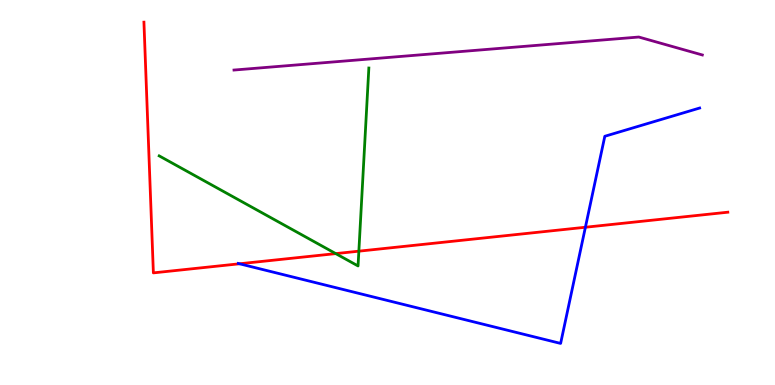[{'lines': ['blue', 'red'], 'intersections': [{'x': 3.09, 'y': 3.15}, {'x': 7.55, 'y': 4.1}]}, {'lines': ['green', 'red'], 'intersections': [{'x': 4.33, 'y': 3.41}, {'x': 4.63, 'y': 3.48}]}, {'lines': ['purple', 'red'], 'intersections': []}, {'lines': ['blue', 'green'], 'intersections': []}, {'lines': ['blue', 'purple'], 'intersections': []}, {'lines': ['green', 'purple'], 'intersections': []}]